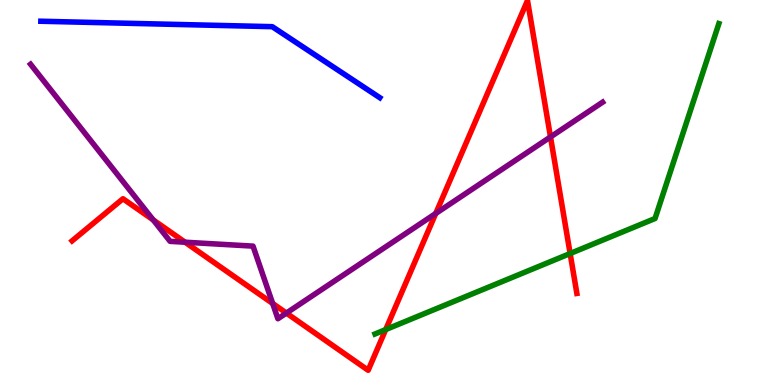[{'lines': ['blue', 'red'], 'intersections': []}, {'lines': ['green', 'red'], 'intersections': [{'x': 4.98, 'y': 1.44}, {'x': 7.36, 'y': 3.41}]}, {'lines': ['purple', 'red'], 'intersections': [{'x': 1.98, 'y': 4.29}, {'x': 2.39, 'y': 3.71}, {'x': 3.52, 'y': 2.12}, {'x': 3.7, 'y': 1.87}, {'x': 5.62, 'y': 4.46}, {'x': 7.1, 'y': 6.44}]}, {'lines': ['blue', 'green'], 'intersections': []}, {'lines': ['blue', 'purple'], 'intersections': []}, {'lines': ['green', 'purple'], 'intersections': []}]